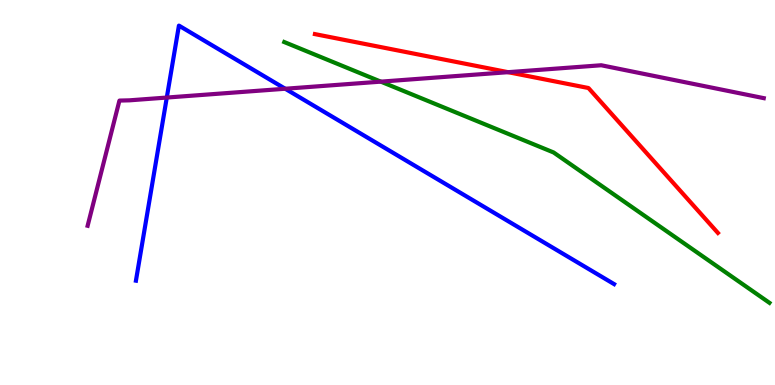[{'lines': ['blue', 'red'], 'intersections': []}, {'lines': ['green', 'red'], 'intersections': []}, {'lines': ['purple', 'red'], 'intersections': [{'x': 6.56, 'y': 8.13}]}, {'lines': ['blue', 'green'], 'intersections': []}, {'lines': ['blue', 'purple'], 'intersections': [{'x': 2.15, 'y': 7.47}, {'x': 3.68, 'y': 7.69}]}, {'lines': ['green', 'purple'], 'intersections': [{'x': 4.91, 'y': 7.88}]}]